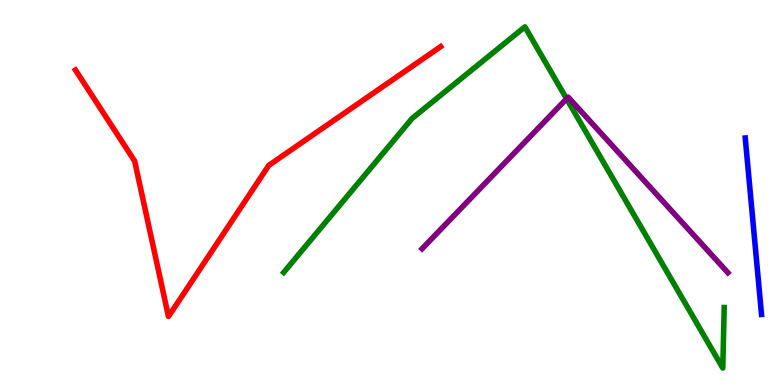[{'lines': ['blue', 'red'], 'intersections': []}, {'lines': ['green', 'red'], 'intersections': []}, {'lines': ['purple', 'red'], 'intersections': []}, {'lines': ['blue', 'green'], 'intersections': []}, {'lines': ['blue', 'purple'], 'intersections': []}, {'lines': ['green', 'purple'], 'intersections': [{'x': 7.31, 'y': 7.44}]}]